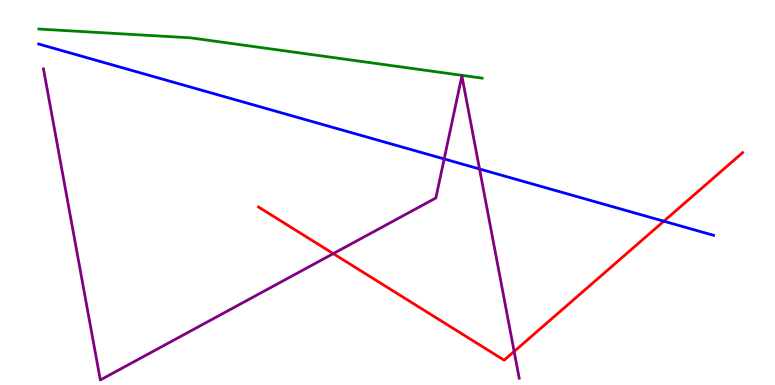[{'lines': ['blue', 'red'], 'intersections': [{'x': 8.57, 'y': 4.25}]}, {'lines': ['green', 'red'], 'intersections': []}, {'lines': ['purple', 'red'], 'intersections': [{'x': 4.3, 'y': 3.41}, {'x': 6.63, 'y': 0.871}]}, {'lines': ['blue', 'green'], 'intersections': []}, {'lines': ['blue', 'purple'], 'intersections': [{'x': 5.73, 'y': 5.87}, {'x': 6.19, 'y': 5.61}]}, {'lines': ['green', 'purple'], 'intersections': []}]